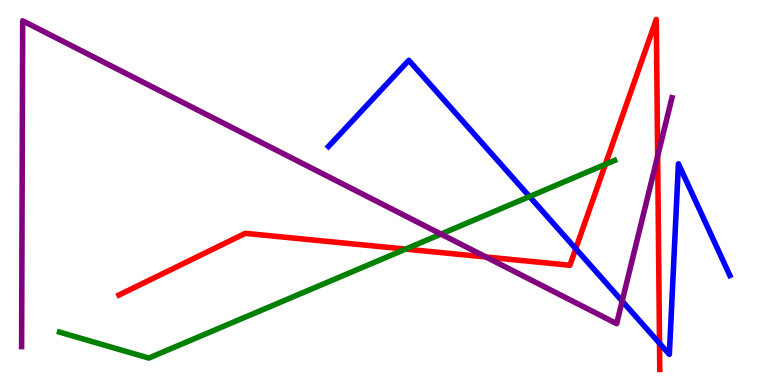[{'lines': ['blue', 'red'], 'intersections': [{'x': 7.43, 'y': 3.54}, {'x': 8.51, 'y': 1.08}]}, {'lines': ['green', 'red'], 'intersections': [{'x': 5.23, 'y': 3.53}, {'x': 7.81, 'y': 5.73}]}, {'lines': ['purple', 'red'], 'intersections': [{'x': 6.27, 'y': 3.32}, {'x': 8.49, 'y': 5.94}]}, {'lines': ['blue', 'green'], 'intersections': [{'x': 6.83, 'y': 4.9}]}, {'lines': ['blue', 'purple'], 'intersections': [{'x': 8.03, 'y': 2.18}]}, {'lines': ['green', 'purple'], 'intersections': [{'x': 5.69, 'y': 3.92}]}]